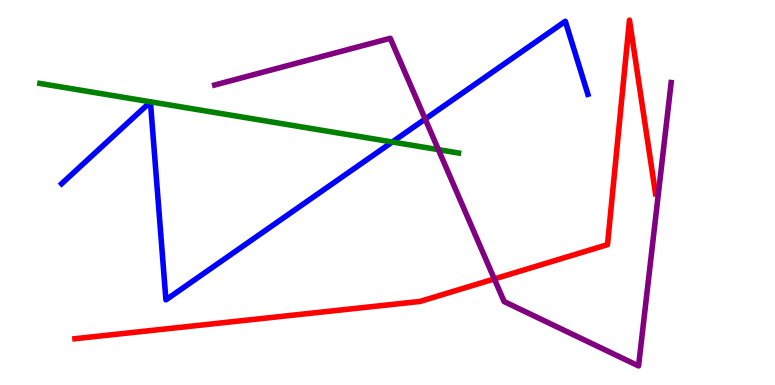[{'lines': ['blue', 'red'], 'intersections': []}, {'lines': ['green', 'red'], 'intersections': []}, {'lines': ['purple', 'red'], 'intersections': [{'x': 6.38, 'y': 2.75}]}, {'lines': ['blue', 'green'], 'intersections': [{'x': 5.06, 'y': 6.31}]}, {'lines': ['blue', 'purple'], 'intersections': [{'x': 5.49, 'y': 6.91}]}, {'lines': ['green', 'purple'], 'intersections': [{'x': 5.66, 'y': 6.11}]}]